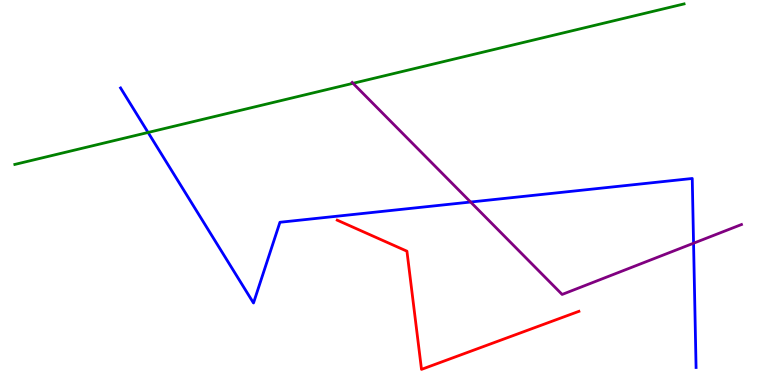[{'lines': ['blue', 'red'], 'intersections': []}, {'lines': ['green', 'red'], 'intersections': []}, {'lines': ['purple', 'red'], 'intersections': []}, {'lines': ['blue', 'green'], 'intersections': [{'x': 1.91, 'y': 6.56}]}, {'lines': ['blue', 'purple'], 'intersections': [{'x': 6.07, 'y': 4.75}, {'x': 8.95, 'y': 3.68}]}, {'lines': ['green', 'purple'], 'intersections': [{'x': 4.56, 'y': 7.84}]}]